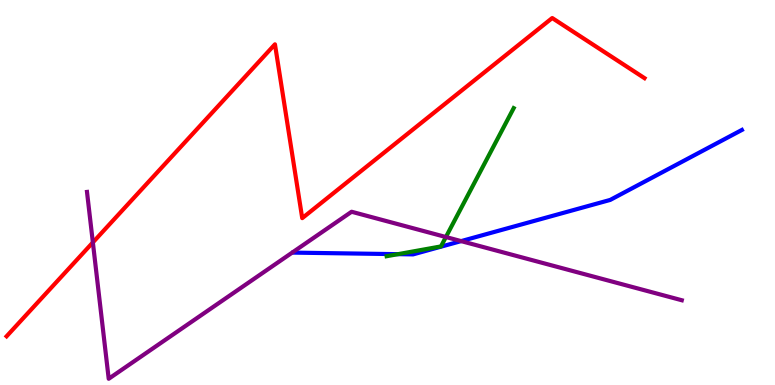[{'lines': ['blue', 'red'], 'intersections': []}, {'lines': ['green', 'red'], 'intersections': []}, {'lines': ['purple', 'red'], 'intersections': [{'x': 1.2, 'y': 3.7}]}, {'lines': ['blue', 'green'], 'intersections': [{'x': 5.14, 'y': 3.4}]}, {'lines': ['blue', 'purple'], 'intersections': [{'x': 5.95, 'y': 3.74}]}, {'lines': ['green', 'purple'], 'intersections': [{'x': 5.75, 'y': 3.84}]}]